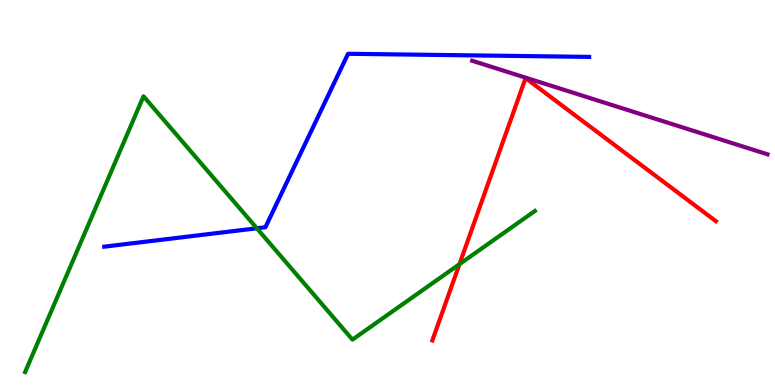[{'lines': ['blue', 'red'], 'intersections': []}, {'lines': ['green', 'red'], 'intersections': [{'x': 5.93, 'y': 3.14}]}, {'lines': ['purple', 'red'], 'intersections': []}, {'lines': ['blue', 'green'], 'intersections': [{'x': 3.31, 'y': 4.07}]}, {'lines': ['blue', 'purple'], 'intersections': []}, {'lines': ['green', 'purple'], 'intersections': []}]